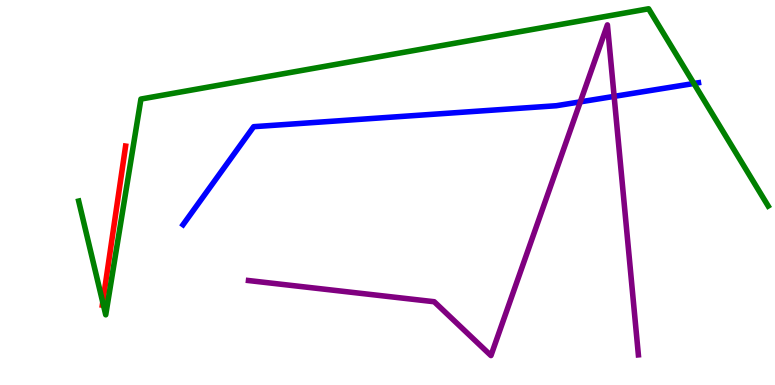[{'lines': ['blue', 'red'], 'intersections': []}, {'lines': ['green', 'red'], 'intersections': [{'x': 1.33, 'y': 2.15}]}, {'lines': ['purple', 'red'], 'intersections': []}, {'lines': ['blue', 'green'], 'intersections': [{'x': 8.95, 'y': 7.83}]}, {'lines': ['blue', 'purple'], 'intersections': [{'x': 7.49, 'y': 7.35}, {'x': 7.92, 'y': 7.5}]}, {'lines': ['green', 'purple'], 'intersections': []}]